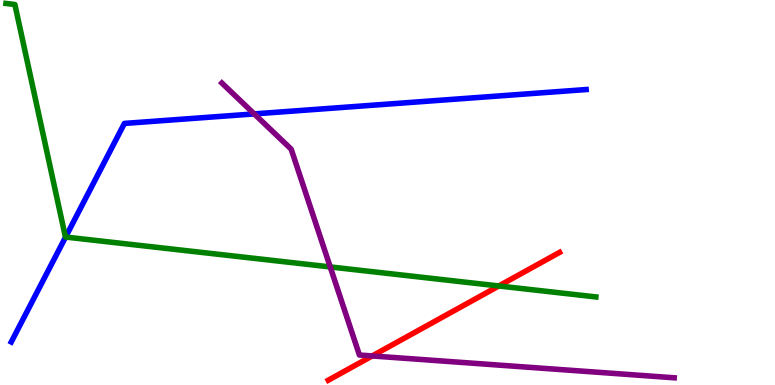[{'lines': ['blue', 'red'], 'intersections': []}, {'lines': ['green', 'red'], 'intersections': [{'x': 6.44, 'y': 2.57}]}, {'lines': ['purple', 'red'], 'intersections': [{'x': 4.8, 'y': 0.755}]}, {'lines': ['blue', 'green'], 'intersections': [{'x': 0.846, 'y': 3.84}]}, {'lines': ['blue', 'purple'], 'intersections': [{'x': 3.28, 'y': 7.04}]}, {'lines': ['green', 'purple'], 'intersections': [{'x': 4.26, 'y': 3.07}]}]